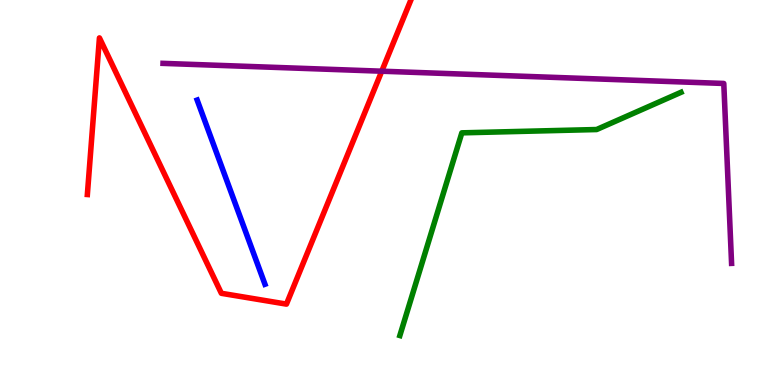[{'lines': ['blue', 'red'], 'intersections': []}, {'lines': ['green', 'red'], 'intersections': []}, {'lines': ['purple', 'red'], 'intersections': [{'x': 4.93, 'y': 8.15}]}, {'lines': ['blue', 'green'], 'intersections': []}, {'lines': ['blue', 'purple'], 'intersections': []}, {'lines': ['green', 'purple'], 'intersections': []}]